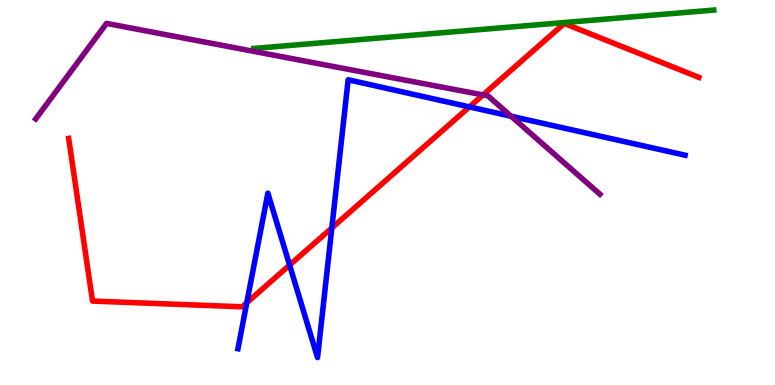[{'lines': ['blue', 'red'], 'intersections': [{'x': 3.18, 'y': 2.14}, {'x': 3.74, 'y': 3.11}, {'x': 4.28, 'y': 4.08}, {'x': 6.06, 'y': 7.22}]}, {'lines': ['green', 'red'], 'intersections': []}, {'lines': ['purple', 'red'], 'intersections': [{'x': 6.23, 'y': 7.53}]}, {'lines': ['blue', 'green'], 'intersections': []}, {'lines': ['blue', 'purple'], 'intersections': [{'x': 6.59, 'y': 6.98}]}, {'lines': ['green', 'purple'], 'intersections': []}]